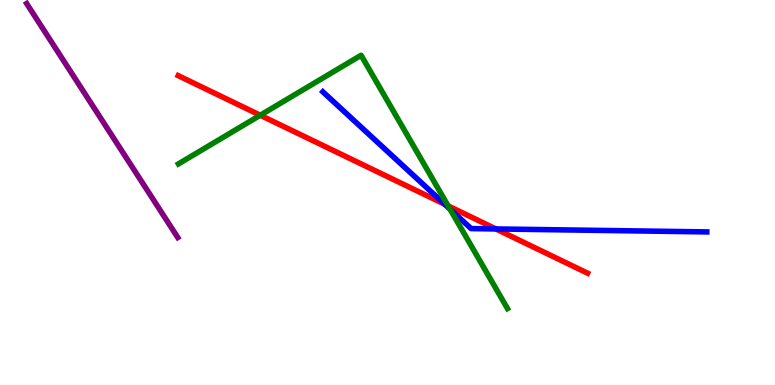[{'lines': ['blue', 'red'], 'intersections': [{'x': 5.74, 'y': 4.7}, {'x': 6.4, 'y': 4.05}]}, {'lines': ['green', 'red'], 'intersections': [{'x': 3.36, 'y': 7.01}, {'x': 5.78, 'y': 4.65}]}, {'lines': ['purple', 'red'], 'intersections': []}, {'lines': ['blue', 'green'], 'intersections': [{'x': 5.81, 'y': 4.57}]}, {'lines': ['blue', 'purple'], 'intersections': []}, {'lines': ['green', 'purple'], 'intersections': []}]